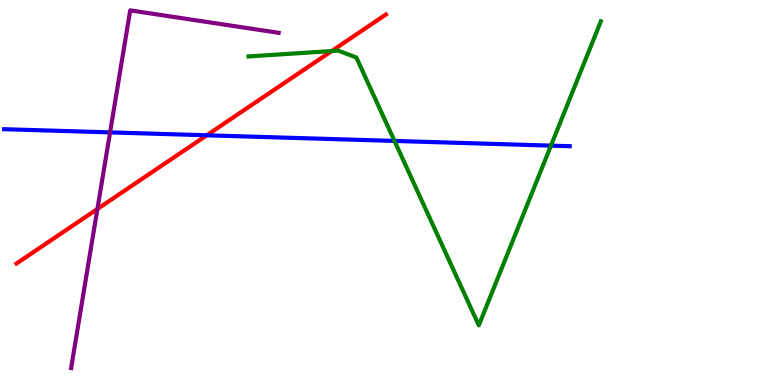[{'lines': ['blue', 'red'], 'intersections': [{'x': 2.67, 'y': 6.49}]}, {'lines': ['green', 'red'], 'intersections': [{'x': 4.28, 'y': 8.67}]}, {'lines': ['purple', 'red'], 'intersections': [{'x': 1.26, 'y': 4.57}]}, {'lines': ['blue', 'green'], 'intersections': [{'x': 5.09, 'y': 6.34}, {'x': 7.11, 'y': 6.22}]}, {'lines': ['blue', 'purple'], 'intersections': [{'x': 1.42, 'y': 6.56}]}, {'lines': ['green', 'purple'], 'intersections': []}]